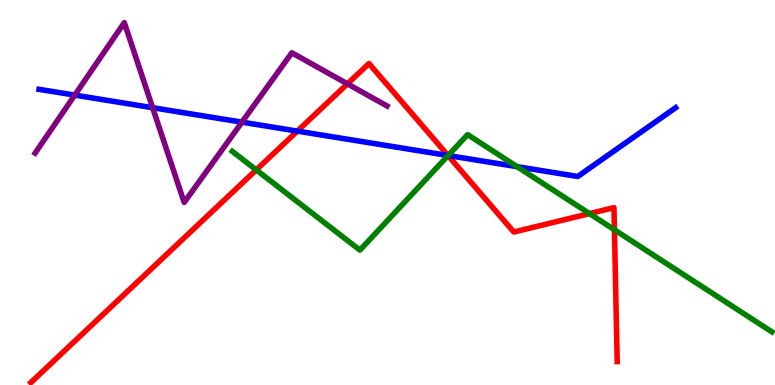[{'lines': ['blue', 'red'], 'intersections': [{'x': 3.84, 'y': 6.59}, {'x': 5.78, 'y': 5.96}]}, {'lines': ['green', 'red'], 'intersections': [{'x': 3.31, 'y': 5.59}, {'x': 5.78, 'y': 5.96}, {'x': 7.61, 'y': 4.45}, {'x': 7.93, 'y': 4.03}]}, {'lines': ['purple', 'red'], 'intersections': [{'x': 4.48, 'y': 7.82}]}, {'lines': ['blue', 'green'], 'intersections': [{'x': 5.78, 'y': 5.96}, {'x': 6.67, 'y': 5.67}]}, {'lines': ['blue', 'purple'], 'intersections': [{'x': 0.965, 'y': 7.53}, {'x': 1.97, 'y': 7.2}, {'x': 3.12, 'y': 6.83}]}, {'lines': ['green', 'purple'], 'intersections': []}]